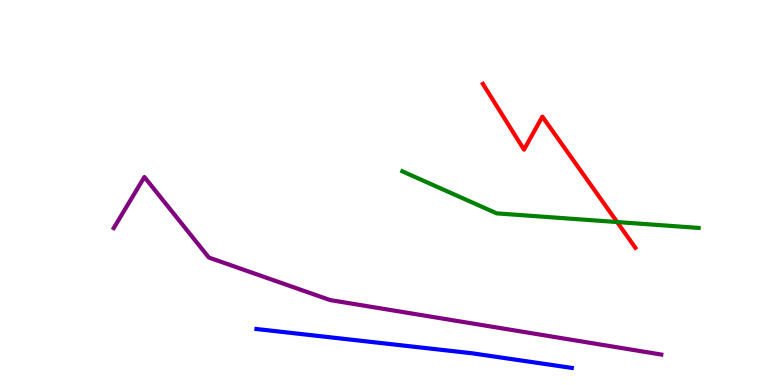[{'lines': ['blue', 'red'], 'intersections': []}, {'lines': ['green', 'red'], 'intersections': [{'x': 7.96, 'y': 4.23}]}, {'lines': ['purple', 'red'], 'intersections': []}, {'lines': ['blue', 'green'], 'intersections': []}, {'lines': ['blue', 'purple'], 'intersections': []}, {'lines': ['green', 'purple'], 'intersections': []}]